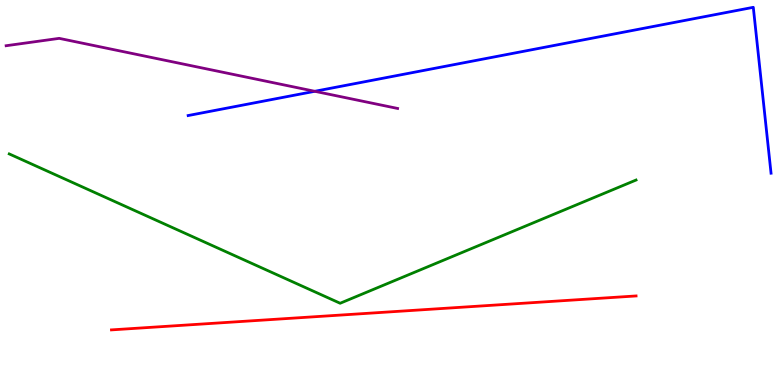[{'lines': ['blue', 'red'], 'intersections': []}, {'lines': ['green', 'red'], 'intersections': []}, {'lines': ['purple', 'red'], 'intersections': []}, {'lines': ['blue', 'green'], 'intersections': []}, {'lines': ['blue', 'purple'], 'intersections': [{'x': 4.06, 'y': 7.63}]}, {'lines': ['green', 'purple'], 'intersections': []}]